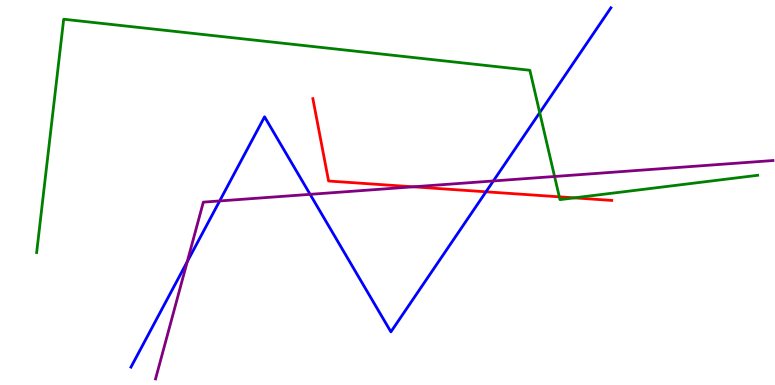[{'lines': ['blue', 'red'], 'intersections': [{'x': 6.27, 'y': 5.02}]}, {'lines': ['green', 'red'], 'intersections': [{'x': 7.22, 'y': 4.89}, {'x': 7.41, 'y': 4.86}]}, {'lines': ['purple', 'red'], 'intersections': [{'x': 5.33, 'y': 5.15}]}, {'lines': ['blue', 'green'], 'intersections': [{'x': 6.96, 'y': 7.07}]}, {'lines': ['blue', 'purple'], 'intersections': [{'x': 2.42, 'y': 3.2}, {'x': 2.83, 'y': 4.78}, {'x': 4.0, 'y': 4.95}, {'x': 6.37, 'y': 5.3}]}, {'lines': ['green', 'purple'], 'intersections': [{'x': 7.16, 'y': 5.42}]}]